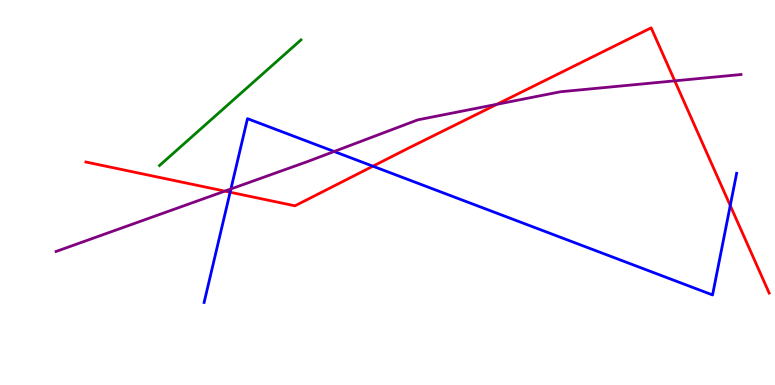[{'lines': ['blue', 'red'], 'intersections': [{'x': 2.97, 'y': 5.01}, {'x': 4.81, 'y': 5.68}, {'x': 9.42, 'y': 4.66}]}, {'lines': ['green', 'red'], 'intersections': []}, {'lines': ['purple', 'red'], 'intersections': [{'x': 2.9, 'y': 5.04}, {'x': 6.41, 'y': 7.29}, {'x': 8.71, 'y': 7.9}]}, {'lines': ['blue', 'green'], 'intersections': []}, {'lines': ['blue', 'purple'], 'intersections': [{'x': 2.98, 'y': 5.09}, {'x': 4.31, 'y': 6.06}]}, {'lines': ['green', 'purple'], 'intersections': []}]